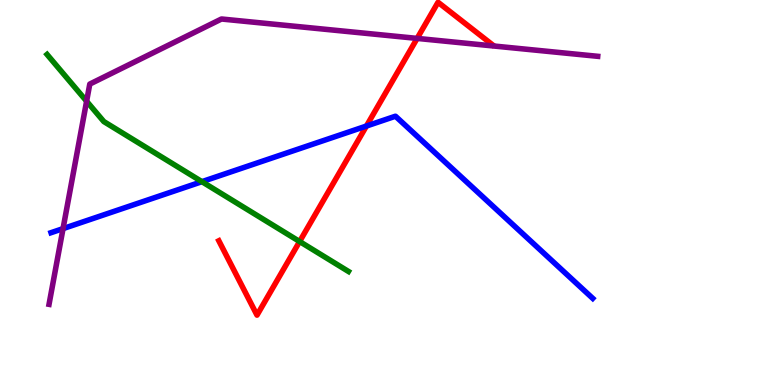[{'lines': ['blue', 'red'], 'intersections': [{'x': 4.73, 'y': 6.73}]}, {'lines': ['green', 'red'], 'intersections': [{'x': 3.87, 'y': 3.73}]}, {'lines': ['purple', 'red'], 'intersections': [{'x': 5.38, 'y': 9.0}]}, {'lines': ['blue', 'green'], 'intersections': [{'x': 2.61, 'y': 5.28}]}, {'lines': ['blue', 'purple'], 'intersections': [{'x': 0.813, 'y': 4.06}]}, {'lines': ['green', 'purple'], 'intersections': [{'x': 1.12, 'y': 7.37}]}]